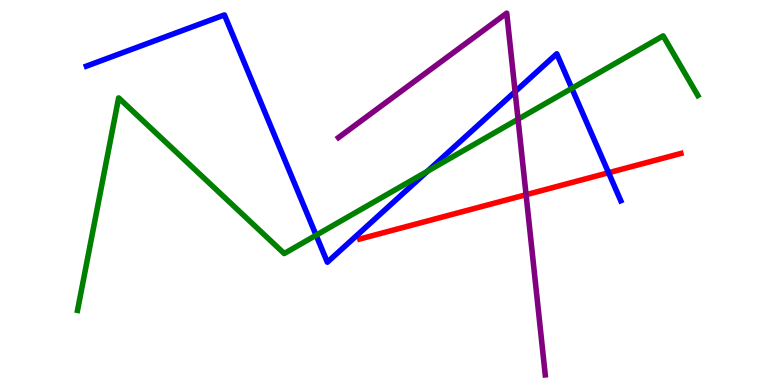[{'lines': ['blue', 'red'], 'intersections': [{'x': 7.85, 'y': 5.51}]}, {'lines': ['green', 'red'], 'intersections': []}, {'lines': ['purple', 'red'], 'intersections': [{'x': 6.79, 'y': 4.94}]}, {'lines': ['blue', 'green'], 'intersections': [{'x': 4.08, 'y': 3.89}, {'x': 5.52, 'y': 5.55}, {'x': 7.38, 'y': 7.71}]}, {'lines': ['blue', 'purple'], 'intersections': [{'x': 6.65, 'y': 7.62}]}, {'lines': ['green', 'purple'], 'intersections': [{'x': 6.68, 'y': 6.9}]}]